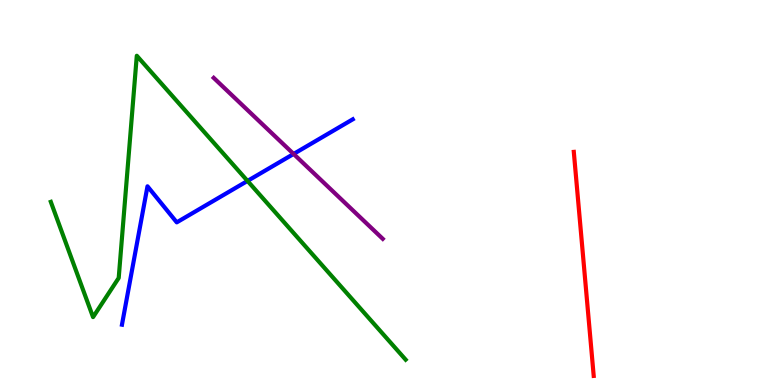[{'lines': ['blue', 'red'], 'intersections': []}, {'lines': ['green', 'red'], 'intersections': []}, {'lines': ['purple', 'red'], 'intersections': []}, {'lines': ['blue', 'green'], 'intersections': [{'x': 3.19, 'y': 5.3}]}, {'lines': ['blue', 'purple'], 'intersections': [{'x': 3.79, 'y': 6.0}]}, {'lines': ['green', 'purple'], 'intersections': []}]